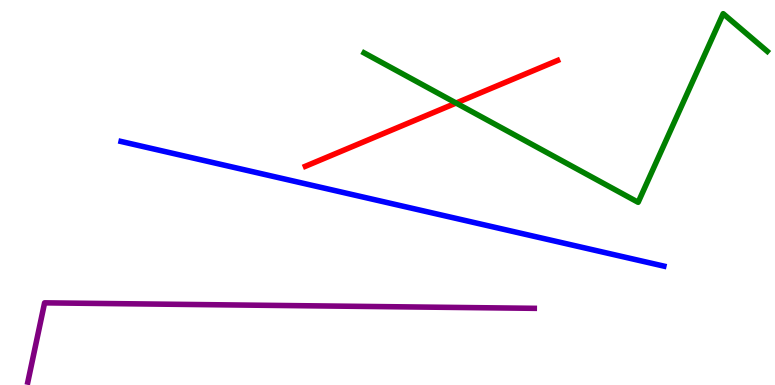[{'lines': ['blue', 'red'], 'intersections': []}, {'lines': ['green', 'red'], 'intersections': [{'x': 5.89, 'y': 7.32}]}, {'lines': ['purple', 'red'], 'intersections': []}, {'lines': ['blue', 'green'], 'intersections': []}, {'lines': ['blue', 'purple'], 'intersections': []}, {'lines': ['green', 'purple'], 'intersections': []}]